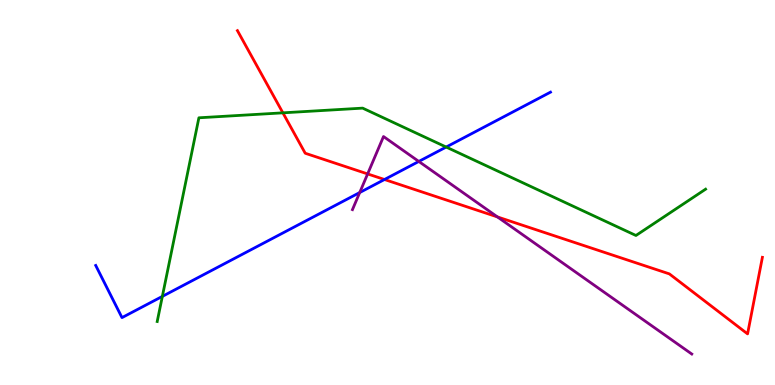[{'lines': ['blue', 'red'], 'intersections': [{'x': 4.96, 'y': 5.34}]}, {'lines': ['green', 'red'], 'intersections': [{'x': 3.65, 'y': 7.07}]}, {'lines': ['purple', 'red'], 'intersections': [{'x': 4.74, 'y': 5.48}, {'x': 6.42, 'y': 4.37}]}, {'lines': ['blue', 'green'], 'intersections': [{'x': 2.09, 'y': 2.3}, {'x': 5.76, 'y': 6.18}]}, {'lines': ['blue', 'purple'], 'intersections': [{'x': 4.64, 'y': 5.0}, {'x': 5.4, 'y': 5.81}]}, {'lines': ['green', 'purple'], 'intersections': []}]